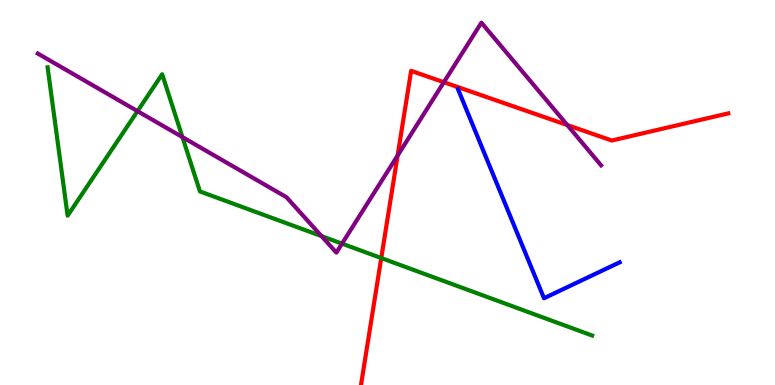[{'lines': ['blue', 'red'], 'intersections': []}, {'lines': ['green', 'red'], 'intersections': [{'x': 4.92, 'y': 3.3}]}, {'lines': ['purple', 'red'], 'intersections': [{'x': 5.13, 'y': 5.96}, {'x': 5.73, 'y': 7.86}, {'x': 7.32, 'y': 6.75}]}, {'lines': ['blue', 'green'], 'intersections': []}, {'lines': ['blue', 'purple'], 'intersections': []}, {'lines': ['green', 'purple'], 'intersections': [{'x': 1.77, 'y': 7.11}, {'x': 2.35, 'y': 6.44}, {'x': 4.15, 'y': 3.87}, {'x': 4.41, 'y': 3.67}]}]